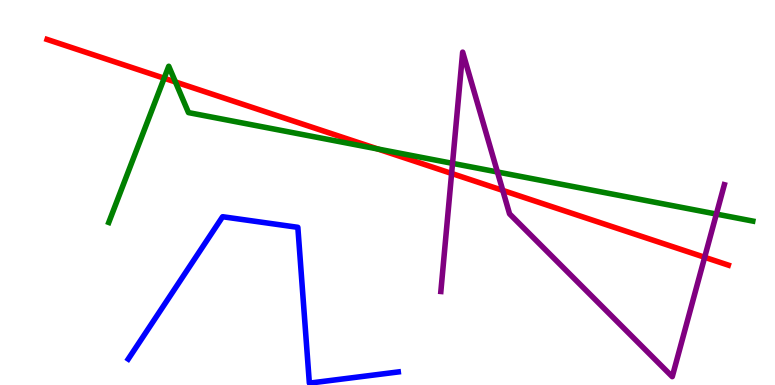[{'lines': ['blue', 'red'], 'intersections': []}, {'lines': ['green', 'red'], 'intersections': [{'x': 2.12, 'y': 7.97}, {'x': 2.26, 'y': 7.87}, {'x': 4.87, 'y': 6.13}]}, {'lines': ['purple', 'red'], 'intersections': [{'x': 5.83, 'y': 5.49}, {'x': 6.49, 'y': 5.05}, {'x': 9.09, 'y': 3.32}]}, {'lines': ['blue', 'green'], 'intersections': []}, {'lines': ['blue', 'purple'], 'intersections': []}, {'lines': ['green', 'purple'], 'intersections': [{'x': 5.84, 'y': 5.76}, {'x': 6.42, 'y': 5.53}, {'x': 9.24, 'y': 4.44}]}]